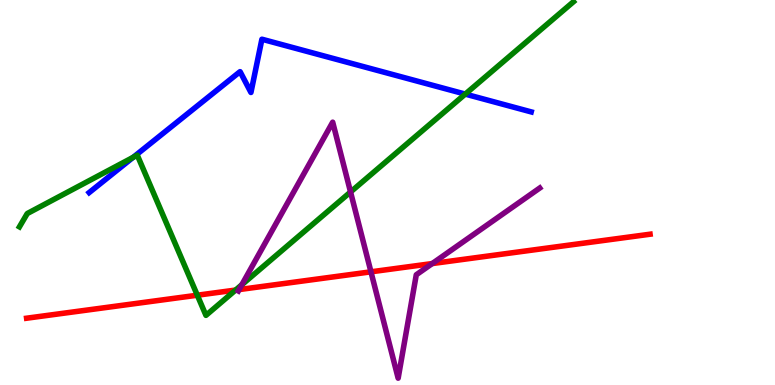[{'lines': ['blue', 'red'], 'intersections': []}, {'lines': ['green', 'red'], 'intersections': [{'x': 2.55, 'y': 2.33}, {'x': 3.04, 'y': 2.47}]}, {'lines': ['purple', 'red'], 'intersections': [{'x': 3.09, 'y': 2.48}, {'x': 4.79, 'y': 2.94}, {'x': 5.58, 'y': 3.15}]}, {'lines': ['blue', 'green'], 'intersections': [{'x': 1.72, 'y': 5.91}, {'x': 6.0, 'y': 7.56}]}, {'lines': ['blue', 'purple'], 'intersections': []}, {'lines': ['green', 'purple'], 'intersections': [{'x': 3.12, 'y': 2.6}, {'x': 4.52, 'y': 5.01}]}]